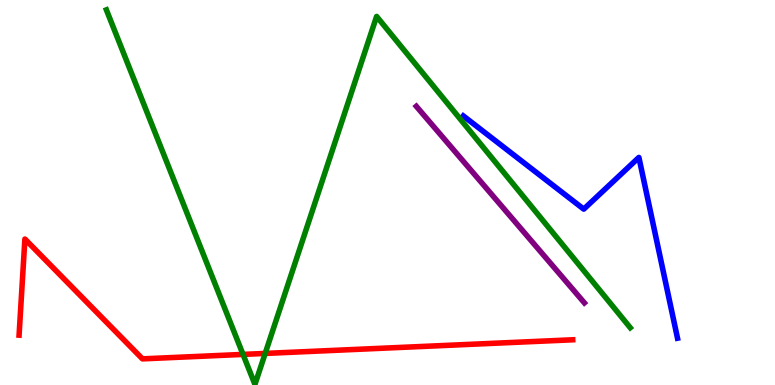[{'lines': ['blue', 'red'], 'intersections': []}, {'lines': ['green', 'red'], 'intersections': [{'x': 3.14, 'y': 0.795}, {'x': 3.42, 'y': 0.82}]}, {'lines': ['purple', 'red'], 'intersections': []}, {'lines': ['blue', 'green'], 'intersections': []}, {'lines': ['blue', 'purple'], 'intersections': []}, {'lines': ['green', 'purple'], 'intersections': []}]